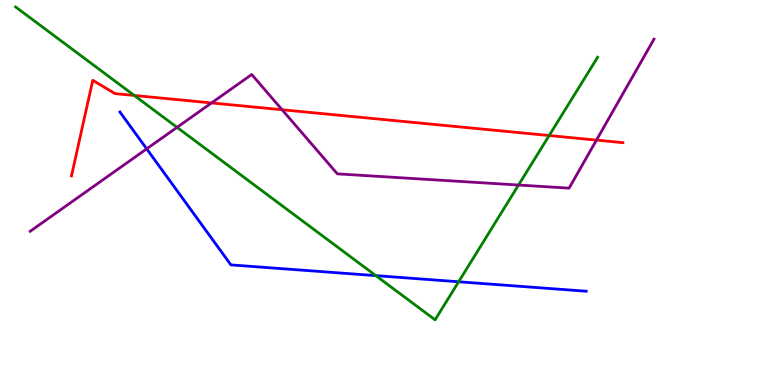[{'lines': ['blue', 'red'], 'intersections': []}, {'lines': ['green', 'red'], 'intersections': [{'x': 1.73, 'y': 7.52}, {'x': 7.09, 'y': 6.48}]}, {'lines': ['purple', 'red'], 'intersections': [{'x': 2.73, 'y': 7.33}, {'x': 3.64, 'y': 7.15}, {'x': 7.7, 'y': 6.36}]}, {'lines': ['blue', 'green'], 'intersections': [{'x': 4.85, 'y': 2.84}, {'x': 5.92, 'y': 2.68}]}, {'lines': ['blue', 'purple'], 'intersections': [{'x': 1.89, 'y': 6.13}]}, {'lines': ['green', 'purple'], 'intersections': [{'x': 2.28, 'y': 6.69}, {'x': 6.69, 'y': 5.19}]}]